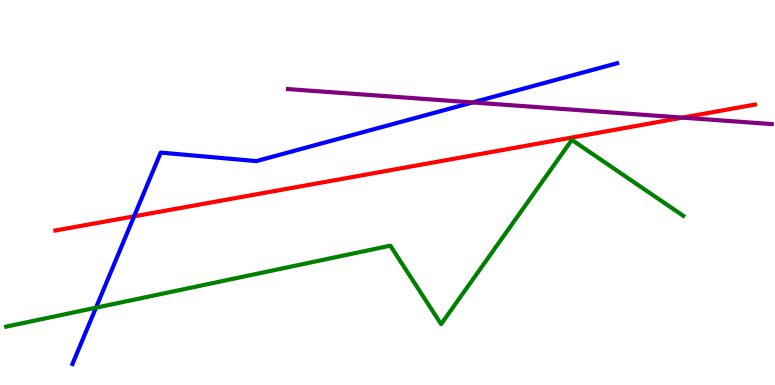[{'lines': ['blue', 'red'], 'intersections': [{'x': 1.73, 'y': 4.38}]}, {'lines': ['green', 'red'], 'intersections': []}, {'lines': ['purple', 'red'], 'intersections': [{'x': 8.81, 'y': 6.94}]}, {'lines': ['blue', 'green'], 'intersections': [{'x': 1.24, 'y': 2.01}]}, {'lines': ['blue', 'purple'], 'intersections': [{'x': 6.1, 'y': 7.34}]}, {'lines': ['green', 'purple'], 'intersections': []}]